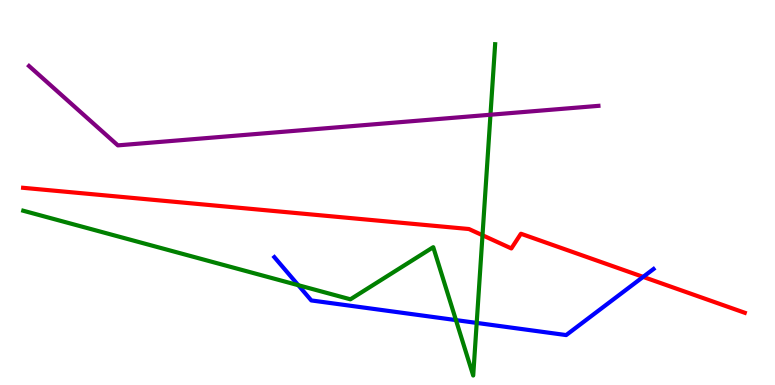[{'lines': ['blue', 'red'], 'intersections': [{'x': 8.3, 'y': 2.81}]}, {'lines': ['green', 'red'], 'intersections': [{'x': 6.23, 'y': 3.89}]}, {'lines': ['purple', 'red'], 'intersections': []}, {'lines': ['blue', 'green'], 'intersections': [{'x': 3.85, 'y': 2.59}, {'x': 5.88, 'y': 1.69}, {'x': 6.15, 'y': 1.61}]}, {'lines': ['blue', 'purple'], 'intersections': []}, {'lines': ['green', 'purple'], 'intersections': [{'x': 6.33, 'y': 7.02}]}]